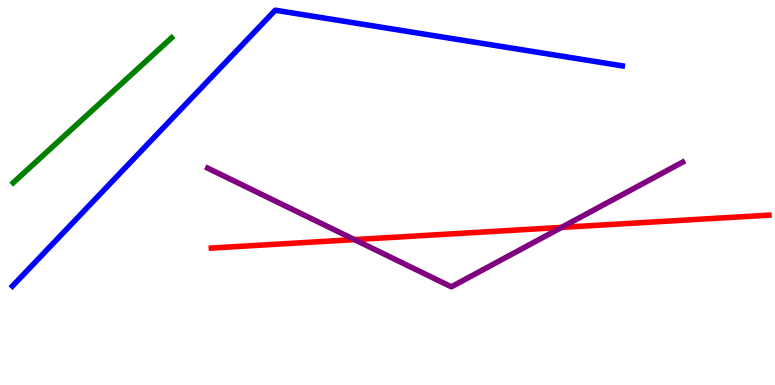[{'lines': ['blue', 'red'], 'intersections': []}, {'lines': ['green', 'red'], 'intersections': []}, {'lines': ['purple', 'red'], 'intersections': [{'x': 4.57, 'y': 3.78}, {'x': 7.25, 'y': 4.09}]}, {'lines': ['blue', 'green'], 'intersections': []}, {'lines': ['blue', 'purple'], 'intersections': []}, {'lines': ['green', 'purple'], 'intersections': []}]